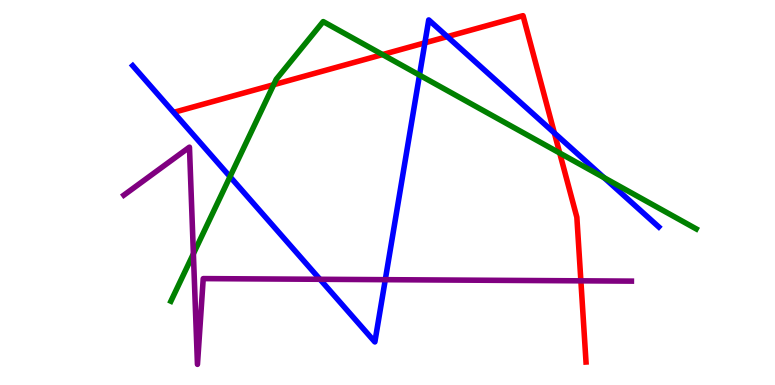[{'lines': ['blue', 'red'], 'intersections': [{'x': 5.48, 'y': 8.89}, {'x': 5.77, 'y': 9.05}, {'x': 7.15, 'y': 6.55}]}, {'lines': ['green', 'red'], 'intersections': [{'x': 3.53, 'y': 7.8}, {'x': 4.94, 'y': 8.58}, {'x': 7.22, 'y': 6.03}]}, {'lines': ['purple', 'red'], 'intersections': [{'x': 7.5, 'y': 2.71}]}, {'lines': ['blue', 'green'], 'intersections': [{'x': 2.97, 'y': 5.41}, {'x': 5.41, 'y': 8.05}, {'x': 7.79, 'y': 5.39}]}, {'lines': ['blue', 'purple'], 'intersections': [{'x': 4.13, 'y': 2.75}, {'x': 4.97, 'y': 2.74}]}, {'lines': ['green', 'purple'], 'intersections': [{'x': 2.5, 'y': 3.41}]}]